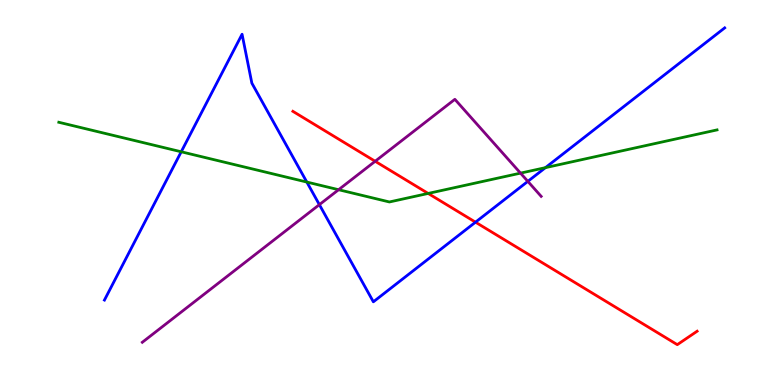[{'lines': ['blue', 'red'], 'intersections': [{'x': 6.14, 'y': 4.23}]}, {'lines': ['green', 'red'], 'intersections': [{'x': 5.52, 'y': 4.98}]}, {'lines': ['purple', 'red'], 'intersections': [{'x': 4.84, 'y': 5.81}]}, {'lines': ['blue', 'green'], 'intersections': [{'x': 2.34, 'y': 6.06}, {'x': 3.96, 'y': 5.27}, {'x': 7.04, 'y': 5.65}]}, {'lines': ['blue', 'purple'], 'intersections': [{'x': 4.12, 'y': 4.68}, {'x': 6.81, 'y': 5.29}]}, {'lines': ['green', 'purple'], 'intersections': [{'x': 4.37, 'y': 5.07}, {'x': 6.72, 'y': 5.5}]}]